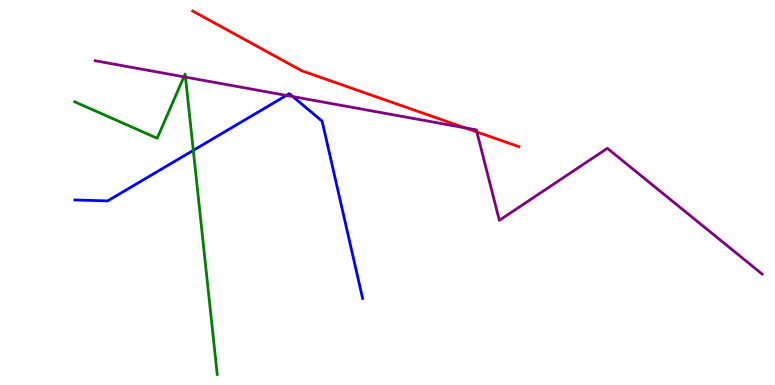[{'lines': ['blue', 'red'], 'intersections': []}, {'lines': ['green', 'red'], 'intersections': []}, {'lines': ['purple', 'red'], 'intersections': [{'x': 6.0, 'y': 6.68}, {'x': 6.15, 'y': 6.57}]}, {'lines': ['blue', 'green'], 'intersections': [{'x': 2.49, 'y': 6.09}]}, {'lines': ['blue', 'purple'], 'intersections': [{'x': 3.7, 'y': 7.52}, {'x': 3.78, 'y': 7.49}]}, {'lines': ['green', 'purple'], 'intersections': [{'x': 2.37, 'y': 8.0}, {'x': 2.39, 'y': 8.0}]}]